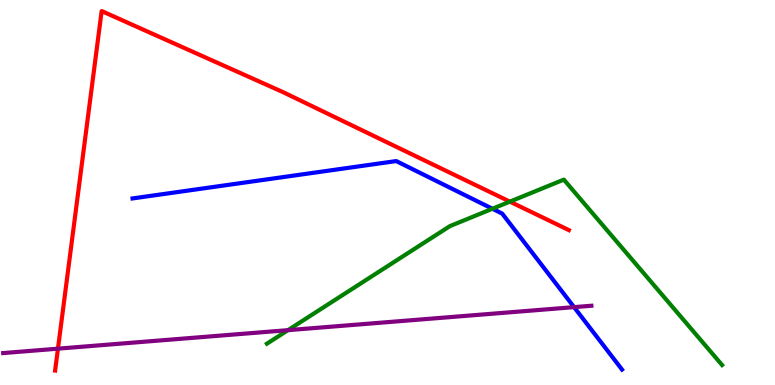[{'lines': ['blue', 'red'], 'intersections': []}, {'lines': ['green', 'red'], 'intersections': [{'x': 6.58, 'y': 4.76}]}, {'lines': ['purple', 'red'], 'intersections': [{'x': 0.748, 'y': 0.944}]}, {'lines': ['blue', 'green'], 'intersections': [{'x': 6.35, 'y': 4.58}]}, {'lines': ['blue', 'purple'], 'intersections': [{'x': 7.41, 'y': 2.02}]}, {'lines': ['green', 'purple'], 'intersections': [{'x': 3.72, 'y': 1.42}]}]